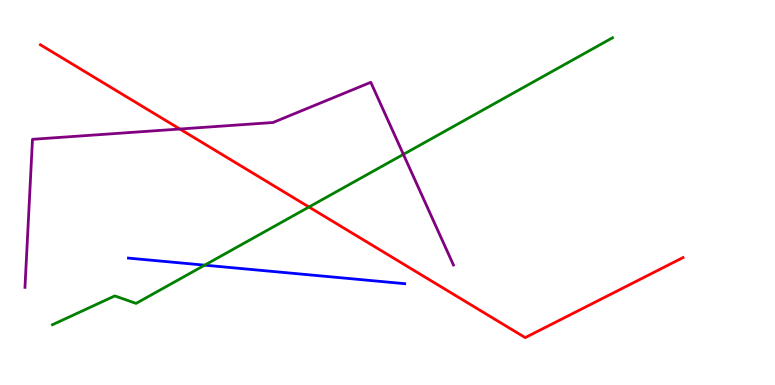[{'lines': ['blue', 'red'], 'intersections': []}, {'lines': ['green', 'red'], 'intersections': [{'x': 3.99, 'y': 4.62}]}, {'lines': ['purple', 'red'], 'intersections': [{'x': 2.32, 'y': 6.65}]}, {'lines': ['blue', 'green'], 'intersections': [{'x': 2.64, 'y': 3.11}]}, {'lines': ['blue', 'purple'], 'intersections': []}, {'lines': ['green', 'purple'], 'intersections': [{'x': 5.21, 'y': 5.99}]}]